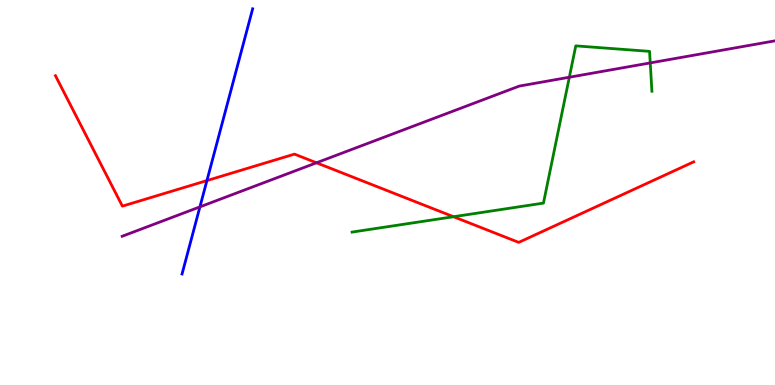[{'lines': ['blue', 'red'], 'intersections': [{'x': 2.67, 'y': 5.31}]}, {'lines': ['green', 'red'], 'intersections': [{'x': 5.85, 'y': 4.37}]}, {'lines': ['purple', 'red'], 'intersections': [{'x': 4.08, 'y': 5.77}]}, {'lines': ['blue', 'green'], 'intersections': []}, {'lines': ['blue', 'purple'], 'intersections': [{'x': 2.58, 'y': 4.63}]}, {'lines': ['green', 'purple'], 'intersections': [{'x': 7.35, 'y': 7.99}, {'x': 8.39, 'y': 8.37}]}]